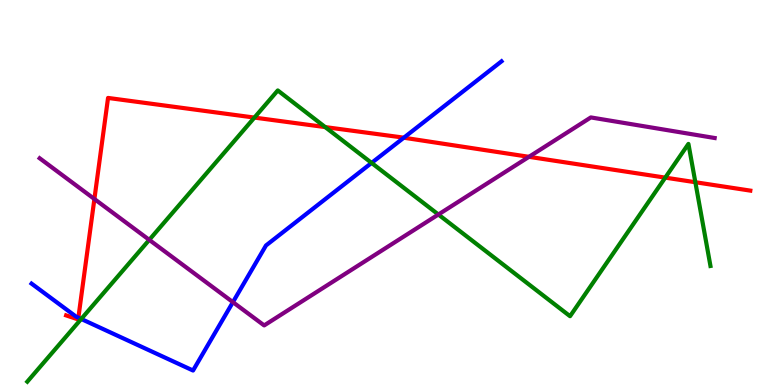[{'lines': ['blue', 'red'], 'intersections': [{'x': 1.01, 'y': 1.75}, {'x': 5.21, 'y': 6.42}]}, {'lines': ['green', 'red'], 'intersections': [{'x': 3.28, 'y': 6.95}, {'x': 4.2, 'y': 6.7}, {'x': 8.58, 'y': 5.39}, {'x': 8.97, 'y': 5.27}]}, {'lines': ['purple', 'red'], 'intersections': [{'x': 1.22, 'y': 4.83}, {'x': 6.83, 'y': 5.93}]}, {'lines': ['blue', 'green'], 'intersections': [{'x': 1.05, 'y': 1.71}, {'x': 4.79, 'y': 5.77}]}, {'lines': ['blue', 'purple'], 'intersections': [{'x': 3.01, 'y': 2.15}]}, {'lines': ['green', 'purple'], 'intersections': [{'x': 1.93, 'y': 3.77}, {'x': 5.66, 'y': 4.43}]}]